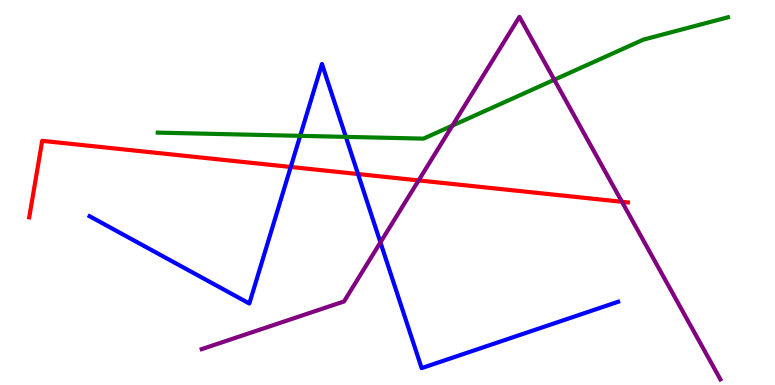[{'lines': ['blue', 'red'], 'intersections': [{'x': 3.75, 'y': 5.66}, {'x': 4.62, 'y': 5.48}]}, {'lines': ['green', 'red'], 'intersections': []}, {'lines': ['purple', 'red'], 'intersections': [{'x': 5.4, 'y': 5.31}, {'x': 8.03, 'y': 4.76}]}, {'lines': ['blue', 'green'], 'intersections': [{'x': 3.87, 'y': 6.47}, {'x': 4.46, 'y': 6.44}]}, {'lines': ['blue', 'purple'], 'intersections': [{'x': 4.91, 'y': 3.7}]}, {'lines': ['green', 'purple'], 'intersections': [{'x': 5.84, 'y': 6.74}, {'x': 7.15, 'y': 7.93}]}]